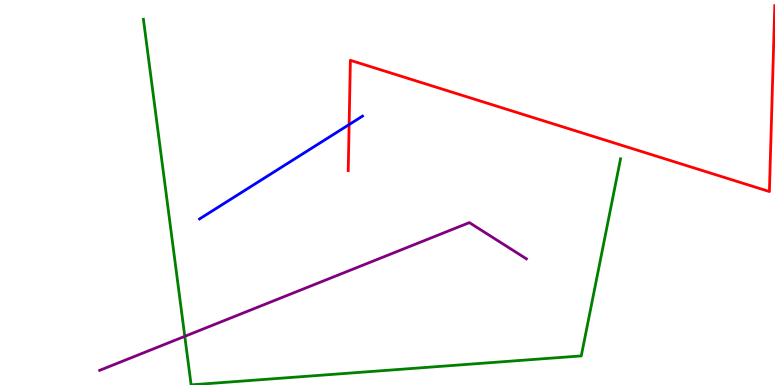[{'lines': ['blue', 'red'], 'intersections': [{'x': 4.5, 'y': 6.76}]}, {'lines': ['green', 'red'], 'intersections': []}, {'lines': ['purple', 'red'], 'intersections': []}, {'lines': ['blue', 'green'], 'intersections': []}, {'lines': ['blue', 'purple'], 'intersections': []}, {'lines': ['green', 'purple'], 'intersections': [{'x': 2.38, 'y': 1.26}]}]